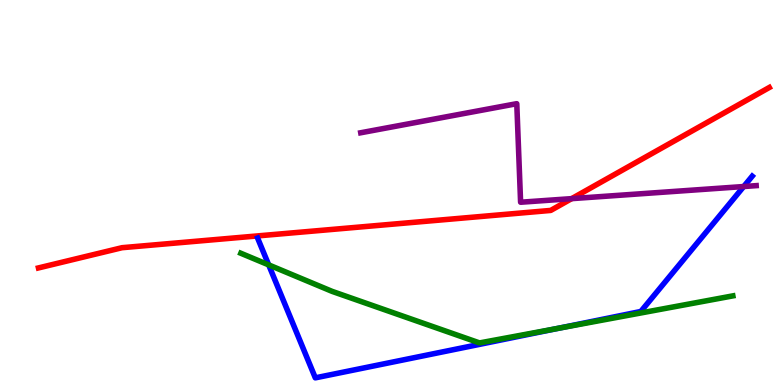[{'lines': ['blue', 'red'], 'intersections': []}, {'lines': ['green', 'red'], 'intersections': []}, {'lines': ['purple', 'red'], 'intersections': [{'x': 7.38, 'y': 4.84}]}, {'lines': ['blue', 'green'], 'intersections': [{'x': 3.47, 'y': 3.12}, {'x': 7.2, 'y': 1.47}]}, {'lines': ['blue', 'purple'], 'intersections': [{'x': 9.6, 'y': 5.16}]}, {'lines': ['green', 'purple'], 'intersections': []}]